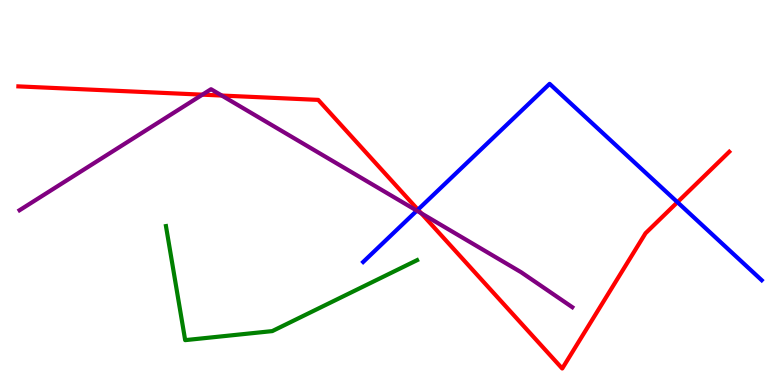[{'lines': ['blue', 'red'], 'intersections': [{'x': 5.39, 'y': 4.55}, {'x': 8.74, 'y': 4.75}]}, {'lines': ['green', 'red'], 'intersections': []}, {'lines': ['purple', 'red'], 'intersections': [{'x': 2.61, 'y': 7.54}, {'x': 2.86, 'y': 7.52}, {'x': 5.43, 'y': 4.46}]}, {'lines': ['blue', 'green'], 'intersections': []}, {'lines': ['blue', 'purple'], 'intersections': [{'x': 5.38, 'y': 4.53}]}, {'lines': ['green', 'purple'], 'intersections': []}]